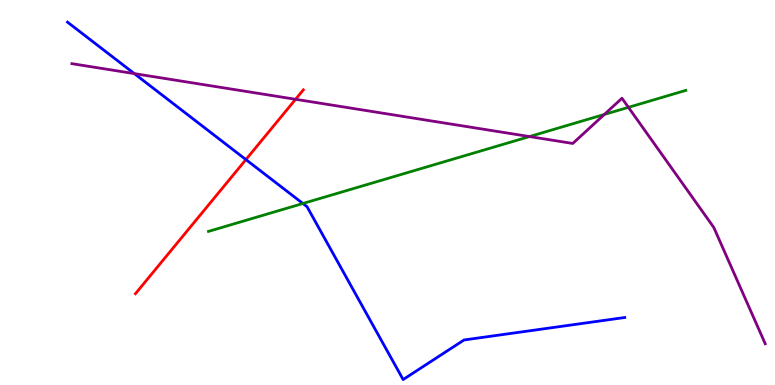[{'lines': ['blue', 'red'], 'intersections': [{'x': 3.17, 'y': 5.85}]}, {'lines': ['green', 'red'], 'intersections': []}, {'lines': ['purple', 'red'], 'intersections': [{'x': 3.81, 'y': 7.42}]}, {'lines': ['blue', 'green'], 'intersections': [{'x': 3.91, 'y': 4.71}]}, {'lines': ['blue', 'purple'], 'intersections': [{'x': 1.73, 'y': 8.09}]}, {'lines': ['green', 'purple'], 'intersections': [{'x': 6.83, 'y': 6.45}, {'x': 7.8, 'y': 7.03}, {'x': 8.11, 'y': 7.21}]}]